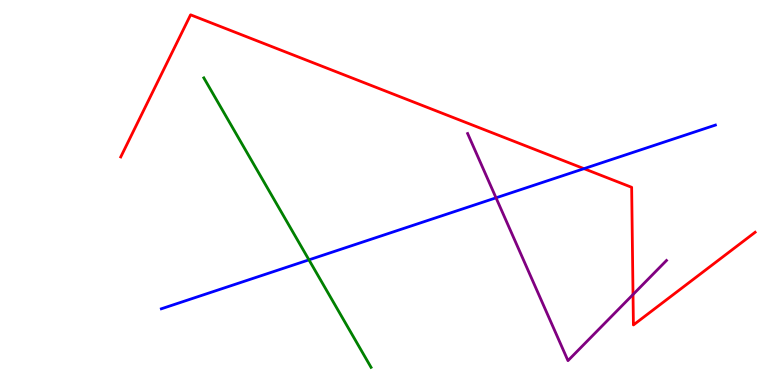[{'lines': ['blue', 'red'], 'intersections': [{'x': 7.54, 'y': 5.62}]}, {'lines': ['green', 'red'], 'intersections': []}, {'lines': ['purple', 'red'], 'intersections': [{'x': 8.17, 'y': 2.35}]}, {'lines': ['blue', 'green'], 'intersections': [{'x': 3.99, 'y': 3.25}]}, {'lines': ['blue', 'purple'], 'intersections': [{'x': 6.4, 'y': 4.86}]}, {'lines': ['green', 'purple'], 'intersections': []}]